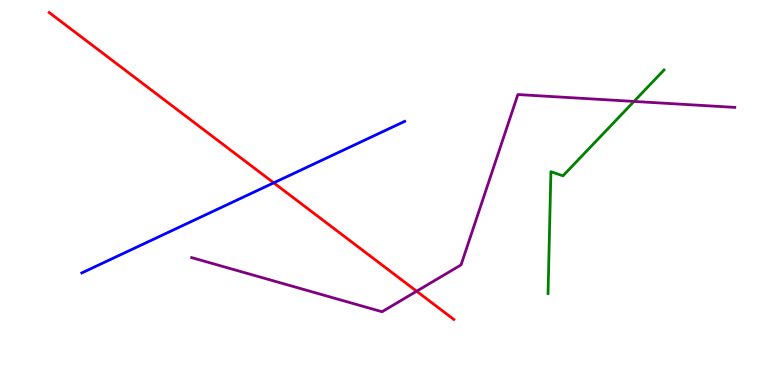[{'lines': ['blue', 'red'], 'intersections': [{'x': 3.53, 'y': 5.25}]}, {'lines': ['green', 'red'], 'intersections': []}, {'lines': ['purple', 'red'], 'intersections': [{'x': 5.38, 'y': 2.44}]}, {'lines': ['blue', 'green'], 'intersections': []}, {'lines': ['blue', 'purple'], 'intersections': []}, {'lines': ['green', 'purple'], 'intersections': [{'x': 8.18, 'y': 7.37}]}]